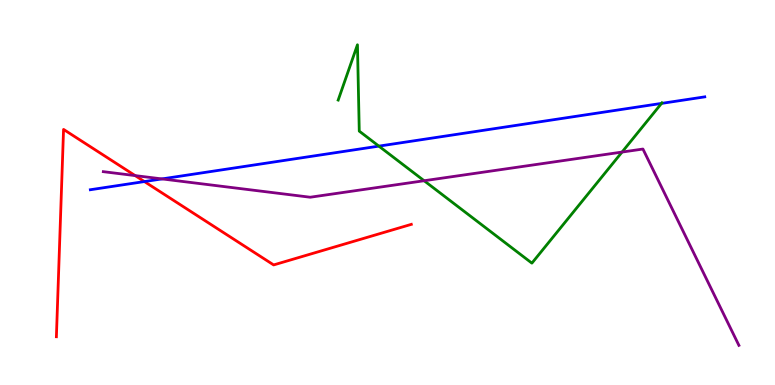[{'lines': ['blue', 'red'], 'intersections': [{'x': 1.86, 'y': 5.28}]}, {'lines': ['green', 'red'], 'intersections': []}, {'lines': ['purple', 'red'], 'intersections': [{'x': 1.74, 'y': 5.44}]}, {'lines': ['blue', 'green'], 'intersections': [{'x': 4.89, 'y': 6.2}, {'x': 8.54, 'y': 7.31}]}, {'lines': ['blue', 'purple'], 'intersections': [{'x': 2.09, 'y': 5.35}]}, {'lines': ['green', 'purple'], 'intersections': [{'x': 5.47, 'y': 5.31}, {'x': 8.03, 'y': 6.05}]}]